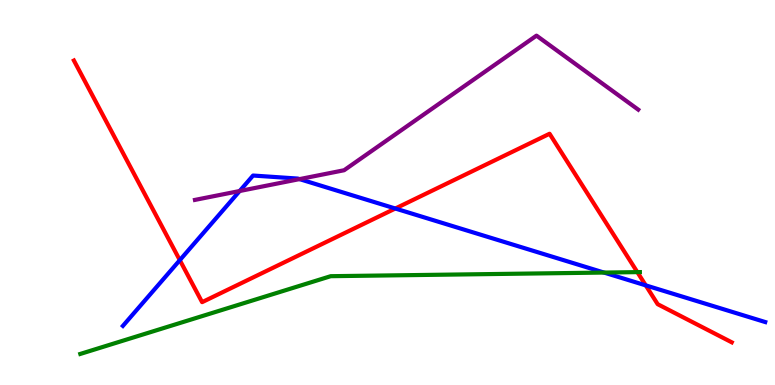[{'lines': ['blue', 'red'], 'intersections': [{'x': 2.32, 'y': 3.24}, {'x': 5.1, 'y': 4.58}, {'x': 8.33, 'y': 2.59}]}, {'lines': ['green', 'red'], 'intersections': [{'x': 8.22, 'y': 2.93}]}, {'lines': ['purple', 'red'], 'intersections': []}, {'lines': ['blue', 'green'], 'intersections': [{'x': 7.79, 'y': 2.92}]}, {'lines': ['blue', 'purple'], 'intersections': [{'x': 3.09, 'y': 5.04}, {'x': 3.86, 'y': 5.35}]}, {'lines': ['green', 'purple'], 'intersections': []}]